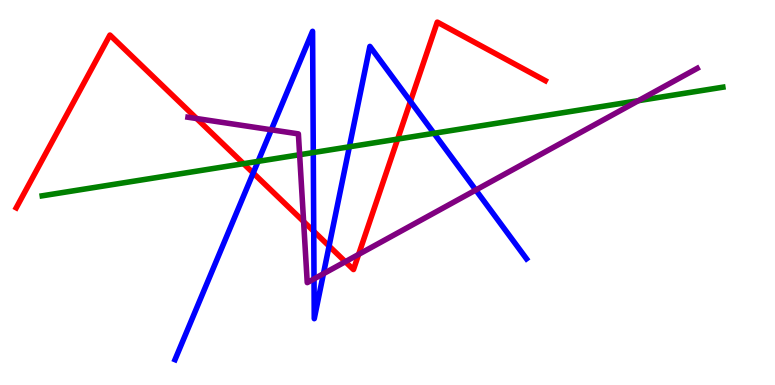[{'lines': ['blue', 'red'], 'intersections': [{'x': 3.27, 'y': 5.51}, {'x': 4.05, 'y': 3.99}, {'x': 4.25, 'y': 3.61}, {'x': 5.3, 'y': 7.37}]}, {'lines': ['green', 'red'], 'intersections': [{'x': 3.14, 'y': 5.75}, {'x': 5.13, 'y': 6.39}]}, {'lines': ['purple', 'red'], 'intersections': [{'x': 2.54, 'y': 6.92}, {'x': 3.92, 'y': 4.25}, {'x': 4.46, 'y': 3.2}, {'x': 4.63, 'y': 3.39}]}, {'lines': ['blue', 'green'], 'intersections': [{'x': 3.33, 'y': 5.81}, {'x': 4.04, 'y': 6.04}, {'x': 4.51, 'y': 6.19}, {'x': 5.6, 'y': 6.54}]}, {'lines': ['blue', 'purple'], 'intersections': [{'x': 3.5, 'y': 6.63}, {'x': 4.05, 'y': 2.76}, {'x': 4.17, 'y': 2.89}, {'x': 6.14, 'y': 5.06}]}, {'lines': ['green', 'purple'], 'intersections': [{'x': 3.87, 'y': 5.98}, {'x': 8.24, 'y': 7.39}]}]